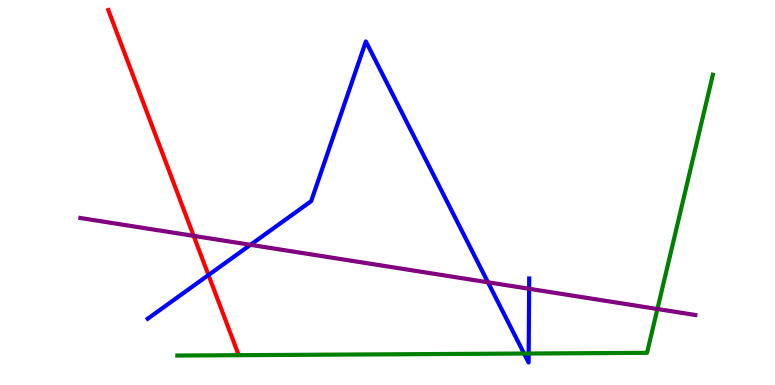[{'lines': ['blue', 'red'], 'intersections': [{'x': 2.69, 'y': 2.86}]}, {'lines': ['green', 'red'], 'intersections': []}, {'lines': ['purple', 'red'], 'intersections': [{'x': 2.5, 'y': 3.87}]}, {'lines': ['blue', 'green'], 'intersections': [{'x': 6.76, 'y': 0.817}, {'x': 6.82, 'y': 0.818}]}, {'lines': ['blue', 'purple'], 'intersections': [{'x': 3.23, 'y': 3.64}, {'x': 6.3, 'y': 2.67}, {'x': 6.83, 'y': 2.5}]}, {'lines': ['green', 'purple'], 'intersections': [{'x': 8.48, 'y': 1.97}]}]